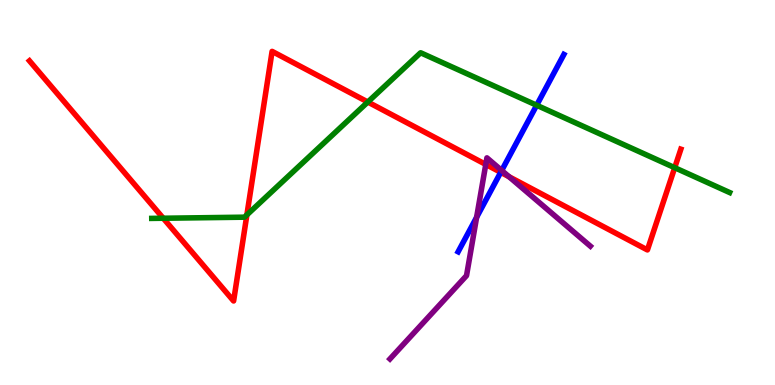[{'lines': ['blue', 'red'], 'intersections': [{'x': 6.46, 'y': 5.52}]}, {'lines': ['green', 'red'], 'intersections': [{'x': 2.11, 'y': 4.33}, {'x': 3.19, 'y': 4.42}, {'x': 4.75, 'y': 7.35}, {'x': 8.71, 'y': 5.64}]}, {'lines': ['purple', 'red'], 'intersections': [{'x': 6.27, 'y': 5.73}, {'x': 6.57, 'y': 5.41}]}, {'lines': ['blue', 'green'], 'intersections': [{'x': 6.92, 'y': 7.27}]}, {'lines': ['blue', 'purple'], 'intersections': [{'x': 6.15, 'y': 4.36}, {'x': 6.47, 'y': 5.57}]}, {'lines': ['green', 'purple'], 'intersections': []}]